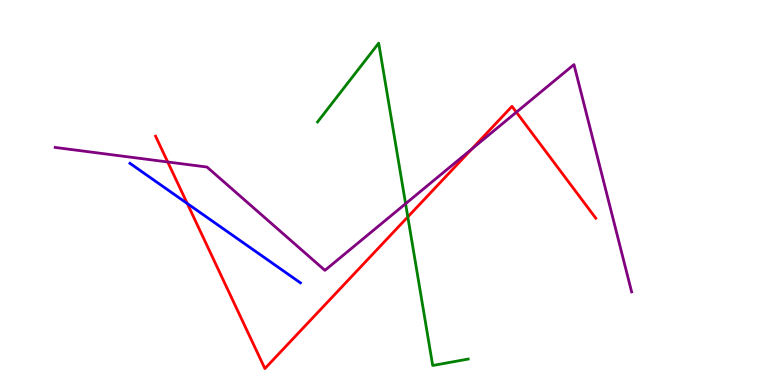[{'lines': ['blue', 'red'], 'intersections': [{'x': 2.42, 'y': 4.71}]}, {'lines': ['green', 'red'], 'intersections': [{'x': 5.26, 'y': 4.37}]}, {'lines': ['purple', 'red'], 'intersections': [{'x': 2.16, 'y': 5.79}, {'x': 6.09, 'y': 6.13}, {'x': 6.66, 'y': 7.09}]}, {'lines': ['blue', 'green'], 'intersections': []}, {'lines': ['blue', 'purple'], 'intersections': []}, {'lines': ['green', 'purple'], 'intersections': [{'x': 5.23, 'y': 4.71}]}]